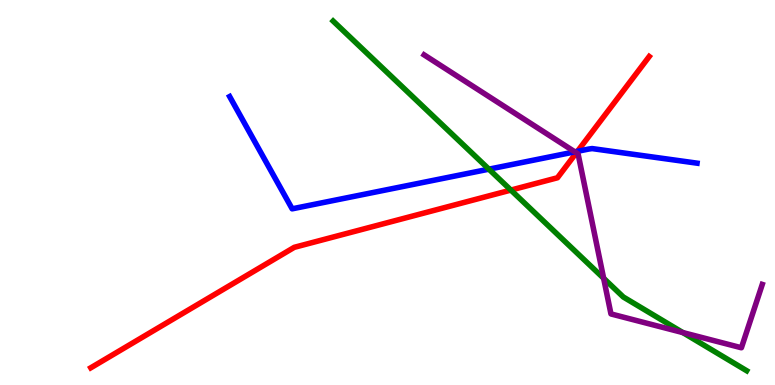[{'lines': ['blue', 'red'], 'intersections': [{'x': 7.45, 'y': 6.07}]}, {'lines': ['green', 'red'], 'intersections': [{'x': 6.59, 'y': 5.06}]}, {'lines': ['purple', 'red'], 'intersections': [{'x': 7.44, 'y': 6.03}]}, {'lines': ['blue', 'green'], 'intersections': [{'x': 6.31, 'y': 5.61}]}, {'lines': ['blue', 'purple'], 'intersections': [{'x': 7.42, 'y': 6.06}]}, {'lines': ['green', 'purple'], 'intersections': [{'x': 7.79, 'y': 2.77}, {'x': 8.81, 'y': 1.36}]}]